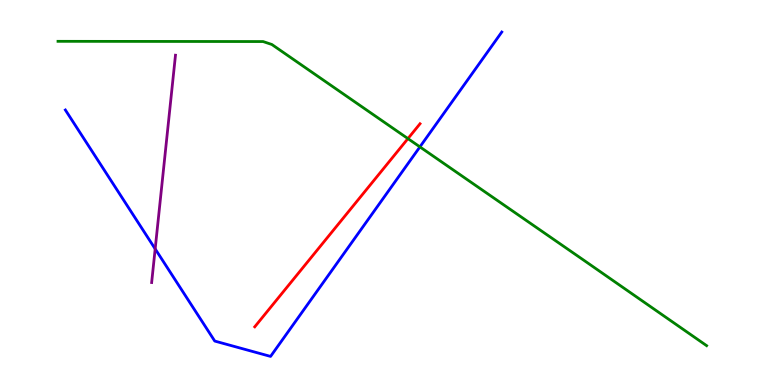[{'lines': ['blue', 'red'], 'intersections': []}, {'lines': ['green', 'red'], 'intersections': [{'x': 5.26, 'y': 6.4}]}, {'lines': ['purple', 'red'], 'intersections': []}, {'lines': ['blue', 'green'], 'intersections': [{'x': 5.42, 'y': 6.18}]}, {'lines': ['blue', 'purple'], 'intersections': [{'x': 2.0, 'y': 3.54}]}, {'lines': ['green', 'purple'], 'intersections': []}]